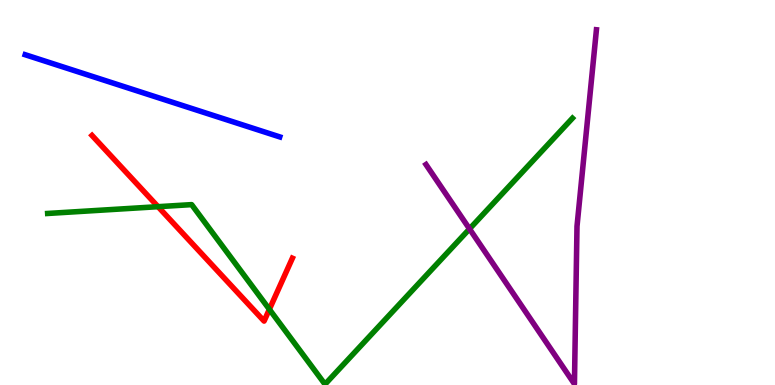[{'lines': ['blue', 'red'], 'intersections': []}, {'lines': ['green', 'red'], 'intersections': [{'x': 2.04, 'y': 4.63}, {'x': 3.48, 'y': 1.97}]}, {'lines': ['purple', 'red'], 'intersections': []}, {'lines': ['blue', 'green'], 'intersections': []}, {'lines': ['blue', 'purple'], 'intersections': []}, {'lines': ['green', 'purple'], 'intersections': [{'x': 6.06, 'y': 4.05}]}]